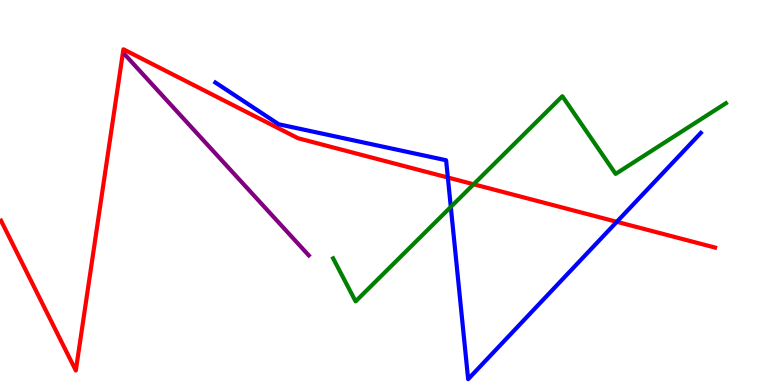[{'lines': ['blue', 'red'], 'intersections': [{'x': 5.78, 'y': 5.39}, {'x': 7.96, 'y': 4.24}]}, {'lines': ['green', 'red'], 'intersections': [{'x': 6.11, 'y': 5.21}]}, {'lines': ['purple', 'red'], 'intersections': []}, {'lines': ['blue', 'green'], 'intersections': [{'x': 5.82, 'y': 4.63}]}, {'lines': ['blue', 'purple'], 'intersections': []}, {'lines': ['green', 'purple'], 'intersections': []}]